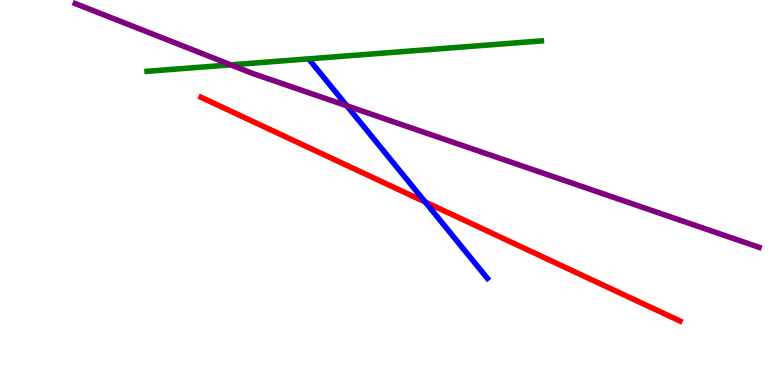[{'lines': ['blue', 'red'], 'intersections': [{'x': 5.49, 'y': 4.75}]}, {'lines': ['green', 'red'], 'intersections': []}, {'lines': ['purple', 'red'], 'intersections': []}, {'lines': ['blue', 'green'], 'intersections': []}, {'lines': ['blue', 'purple'], 'intersections': [{'x': 4.48, 'y': 7.25}]}, {'lines': ['green', 'purple'], 'intersections': [{'x': 2.98, 'y': 8.32}]}]